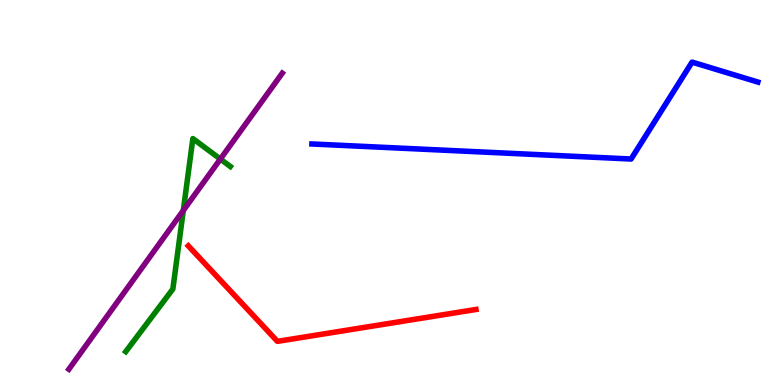[{'lines': ['blue', 'red'], 'intersections': []}, {'lines': ['green', 'red'], 'intersections': []}, {'lines': ['purple', 'red'], 'intersections': []}, {'lines': ['blue', 'green'], 'intersections': []}, {'lines': ['blue', 'purple'], 'intersections': []}, {'lines': ['green', 'purple'], 'intersections': [{'x': 2.37, 'y': 4.53}, {'x': 2.84, 'y': 5.87}]}]